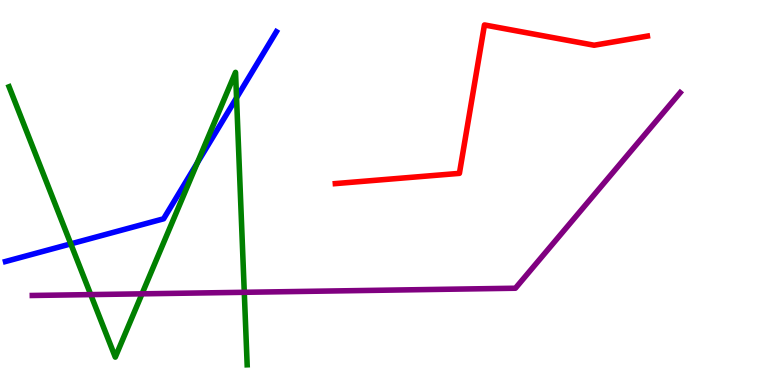[{'lines': ['blue', 'red'], 'intersections': []}, {'lines': ['green', 'red'], 'intersections': []}, {'lines': ['purple', 'red'], 'intersections': []}, {'lines': ['blue', 'green'], 'intersections': [{'x': 0.914, 'y': 3.67}, {'x': 2.55, 'y': 5.77}, {'x': 3.05, 'y': 7.46}]}, {'lines': ['blue', 'purple'], 'intersections': []}, {'lines': ['green', 'purple'], 'intersections': [{'x': 1.17, 'y': 2.35}, {'x': 1.83, 'y': 2.37}, {'x': 3.15, 'y': 2.41}]}]